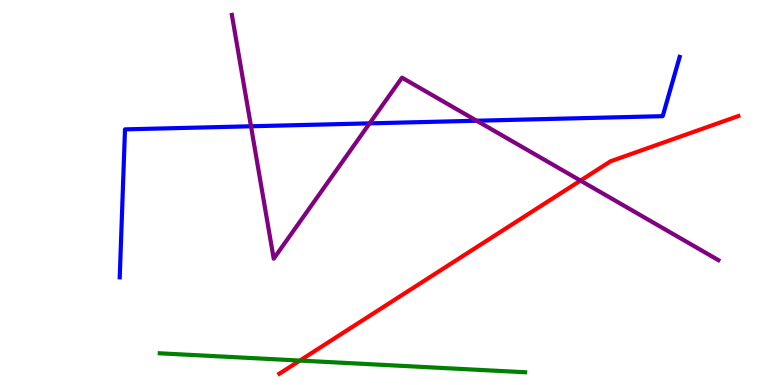[{'lines': ['blue', 'red'], 'intersections': []}, {'lines': ['green', 'red'], 'intersections': [{'x': 3.87, 'y': 0.635}]}, {'lines': ['purple', 'red'], 'intersections': [{'x': 7.49, 'y': 5.31}]}, {'lines': ['blue', 'green'], 'intersections': []}, {'lines': ['blue', 'purple'], 'intersections': [{'x': 3.24, 'y': 6.72}, {'x': 4.77, 'y': 6.8}, {'x': 6.15, 'y': 6.86}]}, {'lines': ['green', 'purple'], 'intersections': []}]